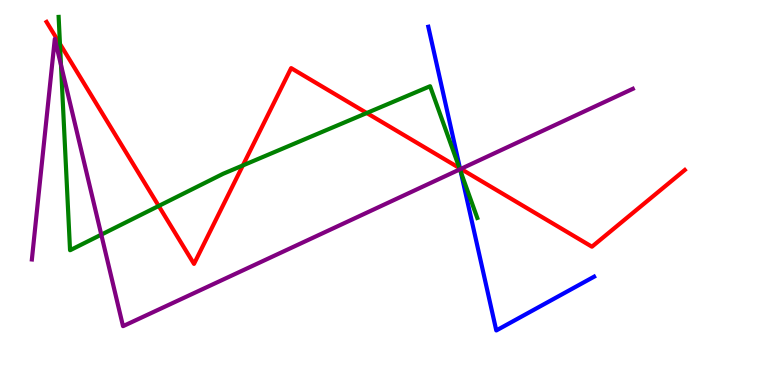[{'lines': ['blue', 'red'], 'intersections': [{'x': 5.94, 'y': 5.63}]}, {'lines': ['green', 'red'], 'intersections': [{'x': 0.774, 'y': 8.86}, {'x': 2.05, 'y': 4.65}, {'x': 3.13, 'y': 5.7}, {'x': 4.73, 'y': 7.06}, {'x': 5.93, 'y': 5.64}]}, {'lines': ['purple', 'red'], 'intersections': [{'x': 5.95, 'y': 5.61}]}, {'lines': ['blue', 'green'], 'intersections': [{'x': 5.95, 'y': 5.53}]}, {'lines': ['blue', 'purple'], 'intersections': [{'x': 5.94, 'y': 5.61}]}, {'lines': ['green', 'purple'], 'intersections': [{'x': 0.787, 'y': 8.31}, {'x': 1.31, 'y': 3.91}, {'x': 5.93, 'y': 5.6}]}]